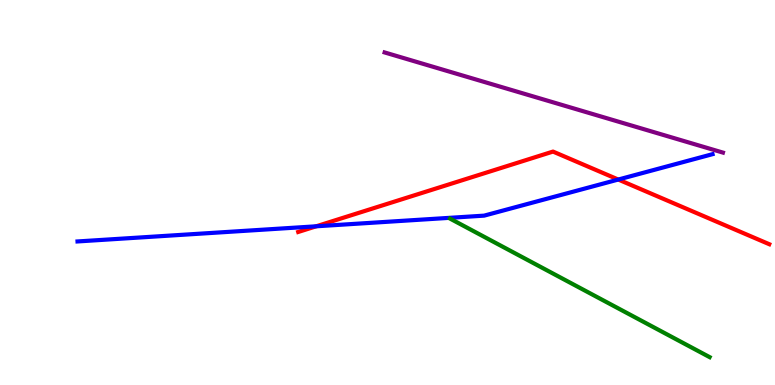[{'lines': ['blue', 'red'], 'intersections': [{'x': 4.08, 'y': 4.12}, {'x': 7.98, 'y': 5.34}]}, {'lines': ['green', 'red'], 'intersections': []}, {'lines': ['purple', 'red'], 'intersections': []}, {'lines': ['blue', 'green'], 'intersections': []}, {'lines': ['blue', 'purple'], 'intersections': []}, {'lines': ['green', 'purple'], 'intersections': []}]